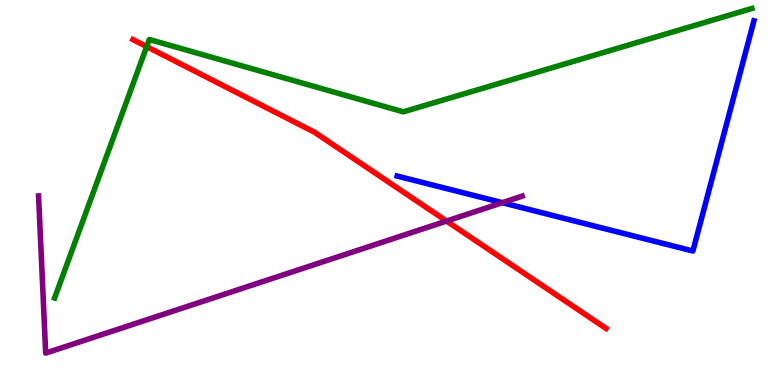[{'lines': ['blue', 'red'], 'intersections': []}, {'lines': ['green', 'red'], 'intersections': [{'x': 1.89, 'y': 8.79}]}, {'lines': ['purple', 'red'], 'intersections': [{'x': 5.76, 'y': 4.26}]}, {'lines': ['blue', 'green'], 'intersections': []}, {'lines': ['blue', 'purple'], 'intersections': [{'x': 6.48, 'y': 4.74}]}, {'lines': ['green', 'purple'], 'intersections': []}]